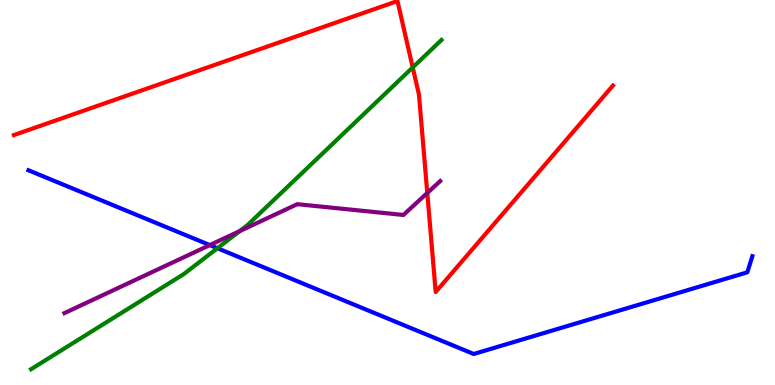[{'lines': ['blue', 'red'], 'intersections': []}, {'lines': ['green', 'red'], 'intersections': [{'x': 5.33, 'y': 8.25}]}, {'lines': ['purple', 'red'], 'intersections': [{'x': 5.51, 'y': 4.99}]}, {'lines': ['blue', 'green'], 'intersections': [{'x': 2.81, 'y': 3.55}]}, {'lines': ['blue', 'purple'], 'intersections': [{'x': 2.71, 'y': 3.63}]}, {'lines': ['green', 'purple'], 'intersections': [{'x': 3.09, 'y': 4.0}]}]